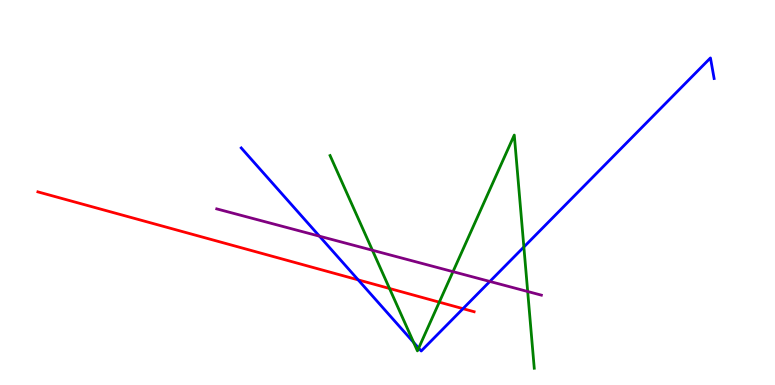[{'lines': ['blue', 'red'], 'intersections': [{'x': 4.62, 'y': 2.73}, {'x': 5.97, 'y': 1.98}]}, {'lines': ['green', 'red'], 'intersections': [{'x': 5.03, 'y': 2.51}, {'x': 5.67, 'y': 2.15}]}, {'lines': ['purple', 'red'], 'intersections': []}, {'lines': ['blue', 'green'], 'intersections': [{'x': 5.34, 'y': 1.11}, {'x': 5.4, 'y': 0.958}, {'x': 6.76, 'y': 3.58}]}, {'lines': ['blue', 'purple'], 'intersections': [{'x': 4.12, 'y': 3.87}, {'x': 6.32, 'y': 2.69}]}, {'lines': ['green', 'purple'], 'intersections': [{'x': 4.81, 'y': 3.5}, {'x': 5.84, 'y': 2.94}, {'x': 6.81, 'y': 2.43}]}]